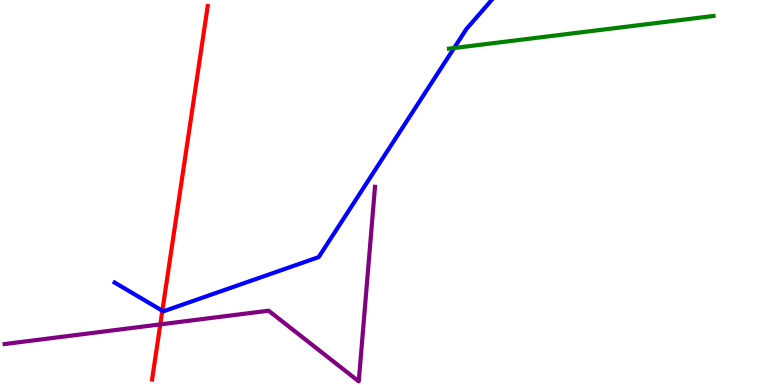[{'lines': ['blue', 'red'], 'intersections': [{'x': 2.09, 'y': 1.93}]}, {'lines': ['green', 'red'], 'intersections': []}, {'lines': ['purple', 'red'], 'intersections': [{'x': 2.07, 'y': 1.57}]}, {'lines': ['blue', 'green'], 'intersections': [{'x': 5.86, 'y': 8.75}]}, {'lines': ['blue', 'purple'], 'intersections': []}, {'lines': ['green', 'purple'], 'intersections': []}]